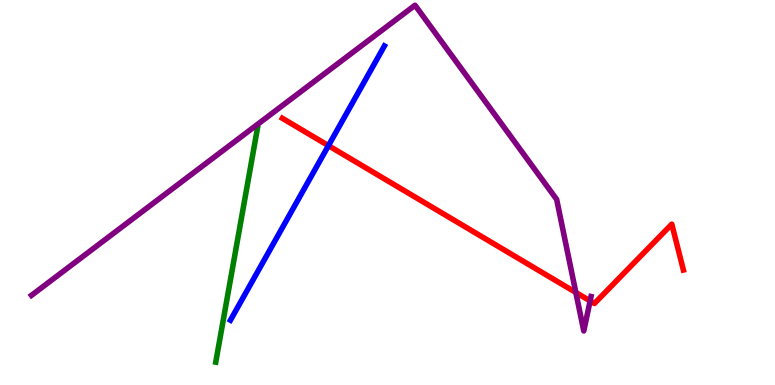[{'lines': ['blue', 'red'], 'intersections': [{'x': 4.24, 'y': 6.22}]}, {'lines': ['green', 'red'], 'intersections': []}, {'lines': ['purple', 'red'], 'intersections': [{'x': 7.43, 'y': 2.4}, {'x': 7.61, 'y': 2.18}]}, {'lines': ['blue', 'green'], 'intersections': []}, {'lines': ['blue', 'purple'], 'intersections': []}, {'lines': ['green', 'purple'], 'intersections': []}]